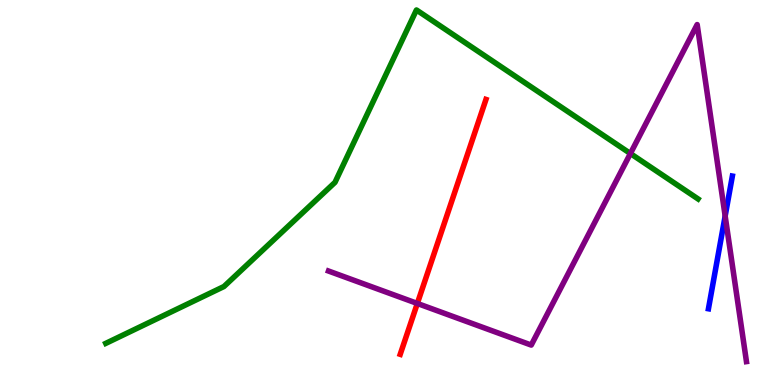[{'lines': ['blue', 'red'], 'intersections': []}, {'lines': ['green', 'red'], 'intersections': []}, {'lines': ['purple', 'red'], 'intersections': [{'x': 5.38, 'y': 2.12}]}, {'lines': ['blue', 'green'], 'intersections': []}, {'lines': ['blue', 'purple'], 'intersections': [{'x': 9.36, 'y': 4.39}]}, {'lines': ['green', 'purple'], 'intersections': [{'x': 8.13, 'y': 6.01}]}]